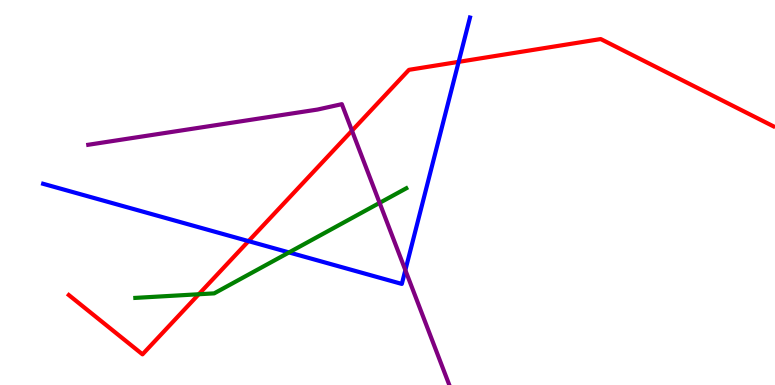[{'lines': ['blue', 'red'], 'intersections': [{'x': 3.21, 'y': 3.74}, {'x': 5.92, 'y': 8.39}]}, {'lines': ['green', 'red'], 'intersections': [{'x': 2.56, 'y': 2.36}]}, {'lines': ['purple', 'red'], 'intersections': [{'x': 4.54, 'y': 6.61}]}, {'lines': ['blue', 'green'], 'intersections': [{'x': 3.73, 'y': 3.44}]}, {'lines': ['blue', 'purple'], 'intersections': [{'x': 5.23, 'y': 2.98}]}, {'lines': ['green', 'purple'], 'intersections': [{'x': 4.9, 'y': 4.73}]}]